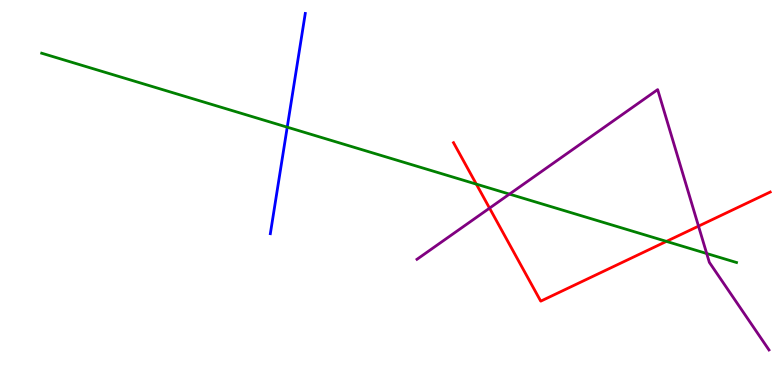[{'lines': ['blue', 'red'], 'intersections': []}, {'lines': ['green', 'red'], 'intersections': [{'x': 6.15, 'y': 5.22}, {'x': 8.6, 'y': 3.73}]}, {'lines': ['purple', 'red'], 'intersections': [{'x': 6.32, 'y': 4.59}, {'x': 9.01, 'y': 4.13}]}, {'lines': ['blue', 'green'], 'intersections': [{'x': 3.71, 'y': 6.7}]}, {'lines': ['blue', 'purple'], 'intersections': []}, {'lines': ['green', 'purple'], 'intersections': [{'x': 6.57, 'y': 4.96}, {'x': 9.12, 'y': 3.42}]}]